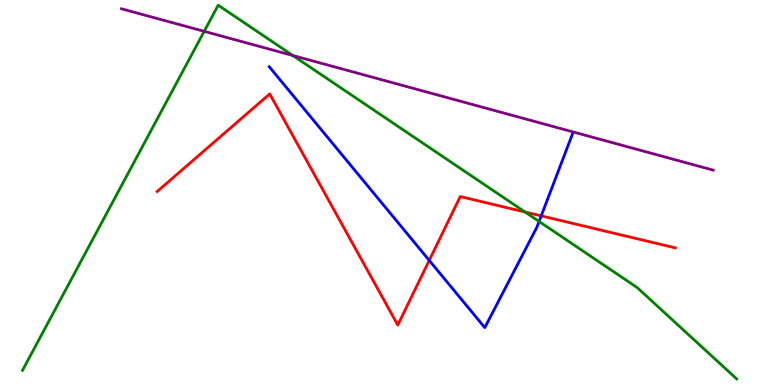[{'lines': ['blue', 'red'], 'intersections': [{'x': 5.54, 'y': 3.24}, {'x': 6.98, 'y': 4.39}]}, {'lines': ['green', 'red'], 'intersections': [{'x': 6.78, 'y': 4.49}]}, {'lines': ['purple', 'red'], 'intersections': []}, {'lines': ['blue', 'green'], 'intersections': [{'x': 6.96, 'y': 4.25}]}, {'lines': ['blue', 'purple'], 'intersections': []}, {'lines': ['green', 'purple'], 'intersections': [{'x': 2.63, 'y': 9.19}, {'x': 3.78, 'y': 8.56}]}]